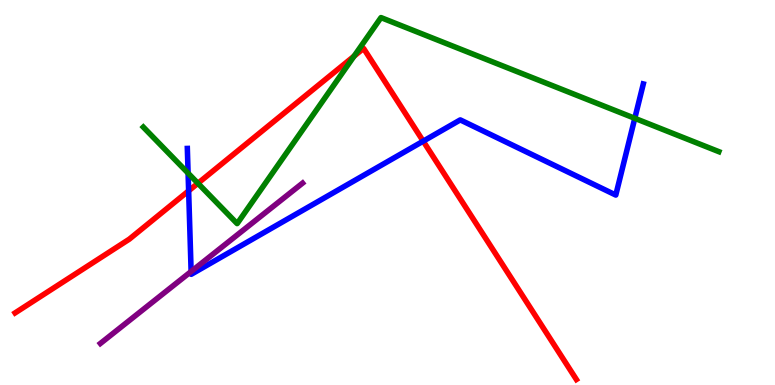[{'lines': ['blue', 'red'], 'intersections': [{'x': 2.43, 'y': 5.04}, {'x': 5.46, 'y': 6.33}]}, {'lines': ['green', 'red'], 'intersections': [{'x': 2.55, 'y': 5.24}, {'x': 4.57, 'y': 8.54}]}, {'lines': ['purple', 'red'], 'intersections': []}, {'lines': ['blue', 'green'], 'intersections': [{'x': 2.43, 'y': 5.5}, {'x': 8.19, 'y': 6.93}]}, {'lines': ['blue', 'purple'], 'intersections': [{'x': 2.47, 'y': 2.95}]}, {'lines': ['green', 'purple'], 'intersections': []}]